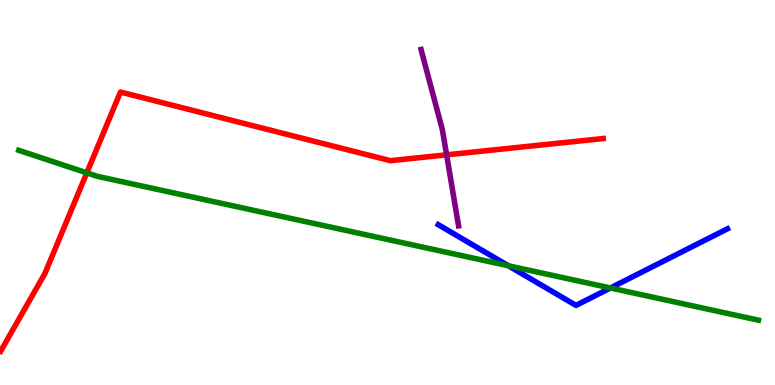[{'lines': ['blue', 'red'], 'intersections': []}, {'lines': ['green', 'red'], 'intersections': [{'x': 1.12, 'y': 5.51}]}, {'lines': ['purple', 'red'], 'intersections': [{'x': 5.76, 'y': 5.98}]}, {'lines': ['blue', 'green'], 'intersections': [{'x': 6.56, 'y': 3.1}, {'x': 7.88, 'y': 2.52}]}, {'lines': ['blue', 'purple'], 'intersections': []}, {'lines': ['green', 'purple'], 'intersections': []}]